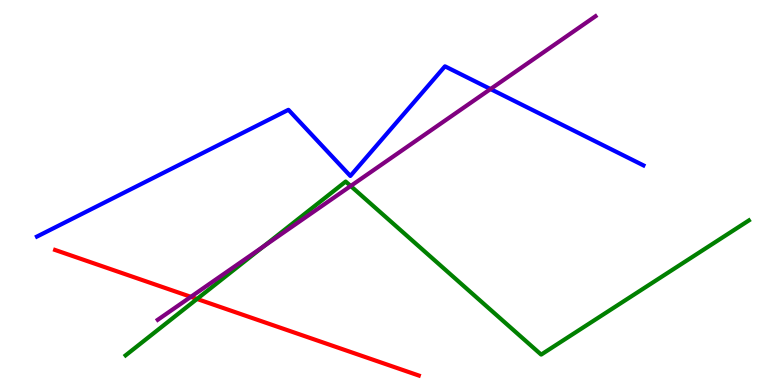[{'lines': ['blue', 'red'], 'intersections': []}, {'lines': ['green', 'red'], 'intersections': [{'x': 2.54, 'y': 2.23}]}, {'lines': ['purple', 'red'], 'intersections': [{'x': 2.46, 'y': 2.29}]}, {'lines': ['blue', 'green'], 'intersections': []}, {'lines': ['blue', 'purple'], 'intersections': [{'x': 6.33, 'y': 7.69}]}, {'lines': ['green', 'purple'], 'intersections': [{'x': 3.4, 'y': 3.6}, {'x': 4.53, 'y': 5.17}]}]